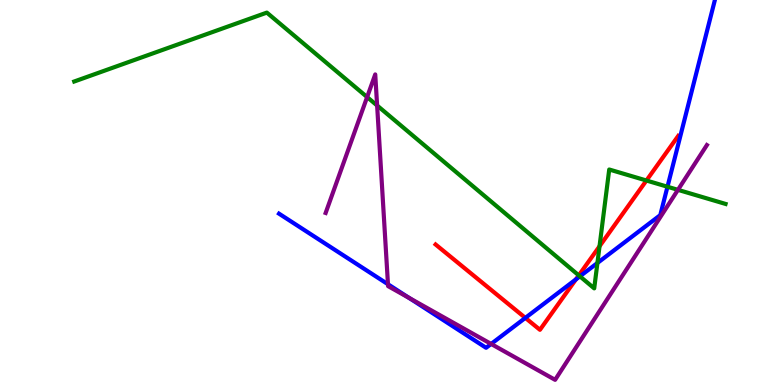[{'lines': ['blue', 'red'], 'intersections': [{'x': 6.78, 'y': 1.74}, {'x': 7.43, 'y': 2.74}]}, {'lines': ['green', 'red'], 'intersections': [{'x': 7.47, 'y': 2.85}, {'x': 7.74, 'y': 3.6}, {'x': 8.34, 'y': 5.31}]}, {'lines': ['purple', 'red'], 'intersections': []}, {'lines': ['blue', 'green'], 'intersections': [{'x': 7.48, 'y': 2.82}, {'x': 7.71, 'y': 3.17}, {'x': 8.61, 'y': 5.15}]}, {'lines': ['blue', 'purple'], 'intersections': [{'x': 5.01, 'y': 2.62}, {'x': 5.28, 'y': 2.26}, {'x': 6.34, 'y': 1.07}]}, {'lines': ['green', 'purple'], 'intersections': [{'x': 4.74, 'y': 7.48}, {'x': 4.87, 'y': 7.26}, {'x': 8.75, 'y': 5.07}]}]